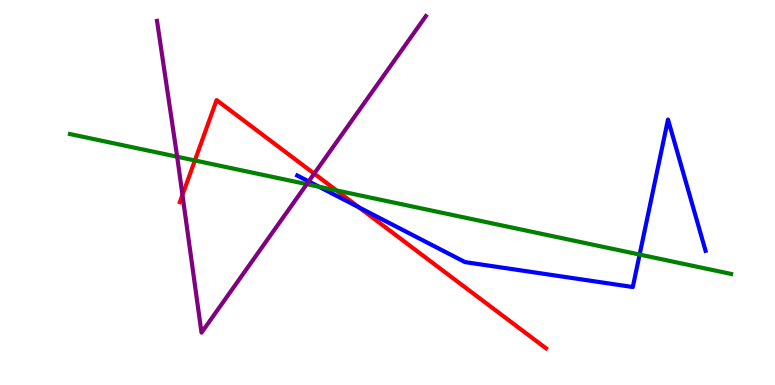[{'lines': ['blue', 'red'], 'intersections': [{'x': 4.63, 'y': 4.61}]}, {'lines': ['green', 'red'], 'intersections': [{'x': 2.51, 'y': 5.83}, {'x': 4.34, 'y': 5.05}]}, {'lines': ['purple', 'red'], 'intersections': [{'x': 2.35, 'y': 4.94}, {'x': 4.05, 'y': 5.49}]}, {'lines': ['blue', 'green'], 'intersections': [{'x': 4.12, 'y': 5.15}, {'x': 8.25, 'y': 3.39}]}, {'lines': ['blue', 'purple'], 'intersections': [{'x': 3.98, 'y': 5.29}]}, {'lines': ['green', 'purple'], 'intersections': [{'x': 2.29, 'y': 5.93}, {'x': 3.96, 'y': 5.22}]}]